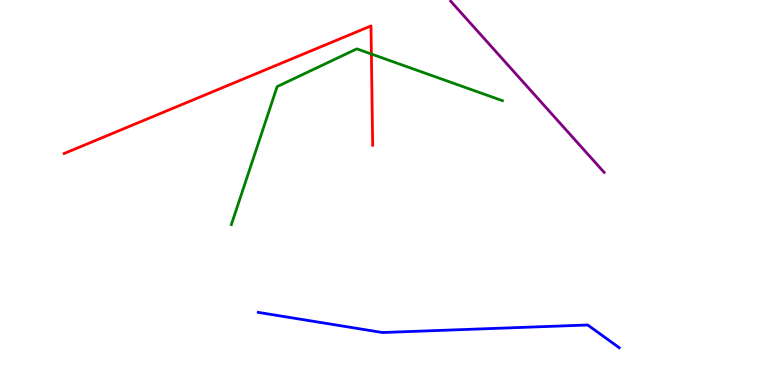[{'lines': ['blue', 'red'], 'intersections': []}, {'lines': ['green', 'red'], 'intersections': [{'x': 4.79, 'y': 8.6}]}, {'lines': ['purple', 'red'], 'intersections': []}, {'lines': ['blue', 'green'], 'intersections': []}, {'lines': ['blue', 'purple'], 'intersections': []}, {'lines': ['green', 'purple'], 'intersections': []}]